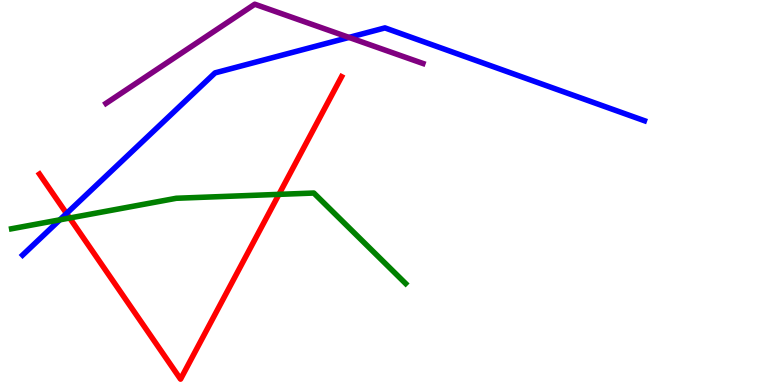[{'lines': ['blue', 'red'], 'intersections': [{'x': 0.859, 'y': 4.46}]}, {'lines': ['green', 'red'], 'intersections': [{'x': 0.899, 'y': 4.34}, {'x': 3.6, 'y': 4.95}]}, {'lines': ['purple', 'red'], 'intersections': []}, {'lines': ['blue', 'green'], 'intersections': [{'x': 0.772, 'y': 4.29}]}, {'lines': ['blue', 'purple'], 'intersections': [{'x': 4.5, 'y': 9.03}]}, {'lines': ['green', 'purple'], 'intersections': []}]